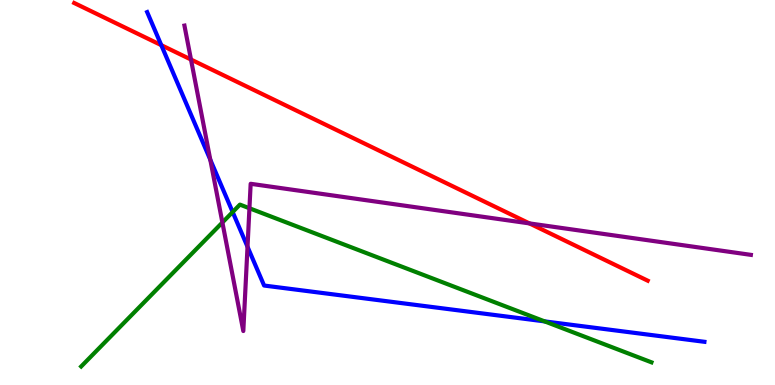[{'lines': ['blue', 'red'], 'intersections': [{'x': 2.08, 'y': 8.83}]}, {'lines': ['green', 'red'], 'intersections': []}, {'lines': ['purple', 'red'], 'intersections': [{'x': 2.46, 'y': 8.45}, {'x': 6.83, 'y': 4.2}]}, {'lines': ['blue', 'green'], 'intersections': [{'x': 3.0, 'y': 4.49}, {'x': 7.03, 'y': 1.65}]}, {'lines': ['blue', 'purple'], 'intersections': [{'x': 2.71, 'y': 5.85}, {'x': 3.19, 'y': 3.59}]}, {'lines': ['green', 'purple'], 'intersections': [{'x': 2.87, 'y': 4.22}, {'x': 3.22, 'y': 4.59}]}]